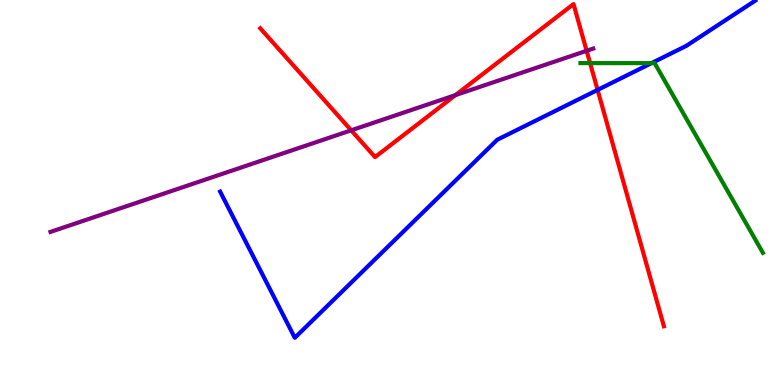[{'lines': ['blue', 'red'], 'intersections': [{'x': 7.71, 'y': 7.66}]}, {'lines': ['green', 'red'], 'intersections': [{'x': 7.61, 'y': 8.36}]}, {'lines': ['purple', 'red'], 'intersections': [{'x': 4.53, 'y': 6.61}, {'x': 5.88, 'y': 7.53}, {'x': 7.57, 'y': 8.68}]}, {'lines': ['blue', 'green'], 'intersections': [{'x': 8.41, 'y': 8.36}]}, {'lines': ['blue', 'purple'], 'intersections': []}, {'lines': ['green', 'purple'], 'intersections': []}]